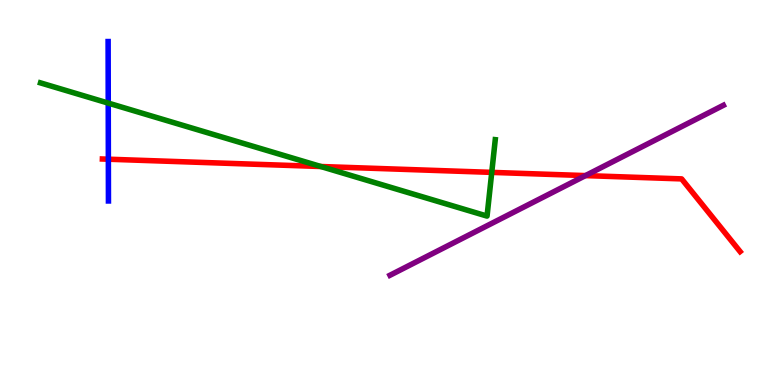[{'lines': ['blue', 'red'], 'intersections': [{'x': 1.4, 'y': 5.86}]}, {'lines': ['green', 'red'], 'intersections': [{'x': 4.14, 'y': 5.68}, {'x': 6.35, 'y': 5.52}]}, {'lines': ['purple', 'red'], 'intersections': [{'x': 7.55, 'y': 5.44}]}, {'lines': ['blue', 'green'], 'intersections': [{'x': 1.4, 'y': 7.32}]}, {'lines': ['blue', 'purple'], 'intersections': []}, {'lines': ['green', 'purple'], 'intersections': []}]